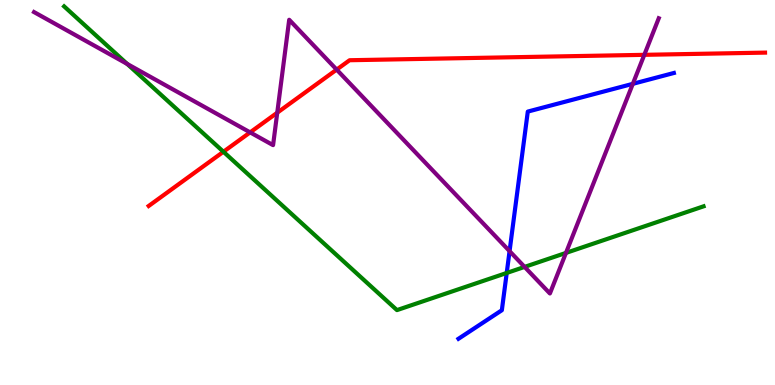[{'lines': ['blue', 'red'], 'intersections': []}, {'lines': ['green', 'red'], 'intersections': [{'x': 2.88, 'y': 6.06}]}, {'lines': ['purple', 'red'], 'intersections': [{'x': 3.23, 'y': 6.56}, {'x': 3.58, 'y': 7.07}, {'x': 4.34, 'y': 8.19}, {'x': 8.31, 'y': 8.58}]}, {'lines': ['blue', 'green'], 'intersections': [{'x': 6.54, 'y': 2.91}]}, {'lines': ['blue', 'purple'], 'intersections': [{'x': 6.58, 'y': 3.48}, {'x': 8.17, 'y': 7.82}]}, {'lines': ['green', 'purple'], 'intersections': [{'x': 1.64, 'y': 8.34}, {'x': 6.77, 'y': 3.07}, {'x': 7.3, 'y': 3.43}]}]